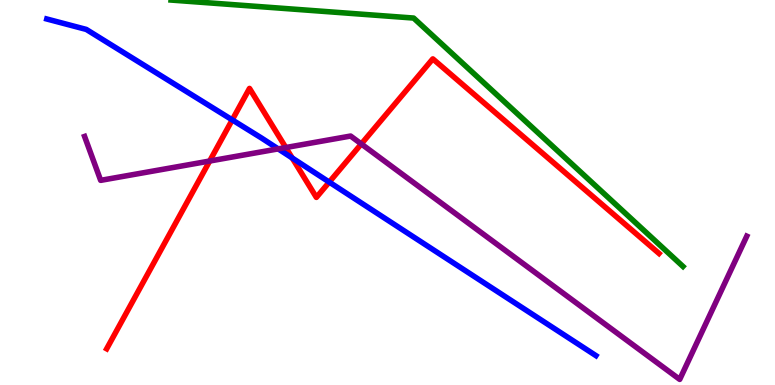[{'lines': ['blue', 'red'], 'intersections': [{'x': 3.0, 'y': 6.89}, {'x': 3.77, 'y': 5.9}, {'x': 4.25, 'y': 5.27}]}, {'lines': ['green', 'red'], 'intersections': []}, {'lines': ['purple', 'red'], 'intersections': [{'x': 2.71, 'y': 5.82}, {'x': 3.69, 'y': 6.17}, {'x': 4.66, 'y': 6.26}]}, {'lines': ['blue', 'green'], 'intersections': []}, {'lines': ['blue', 'purple'], 'intersections': [{'x': 3.59, 'y': 6.13}]}, {'lines': ['green', 'purple'], 'intersections': []}]